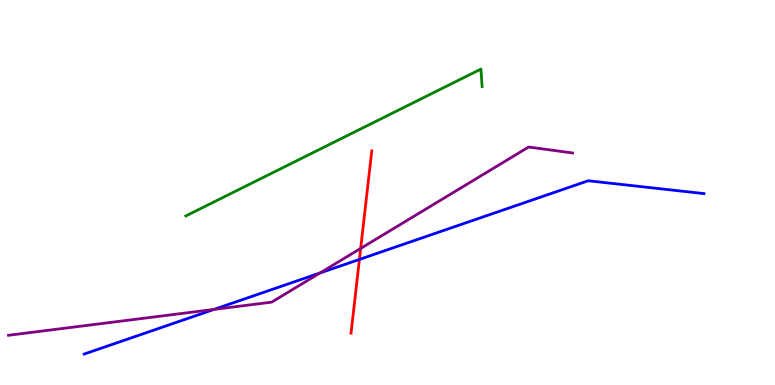[{'lines': ['blue', 'red'], 'intersections': [{'x': 4.64, 'y': 3.26}]}, {'lines': ['green', 'red'], 'intersections': []}, {'lines': ['purple', 'red'], 'intersections': [{'x': 4.65, 'y': 3.55}]}, {'lines': ['blue', 'green'], 'intersections': []}, {'lines': ['blue', 'purple'], 'intersections': [{'x': 2.76, 'y': 1.96}, {'x': 4.13, 'y': 2.91}]}, {'lines': ['green', 'purple'], 'intersections': []}]